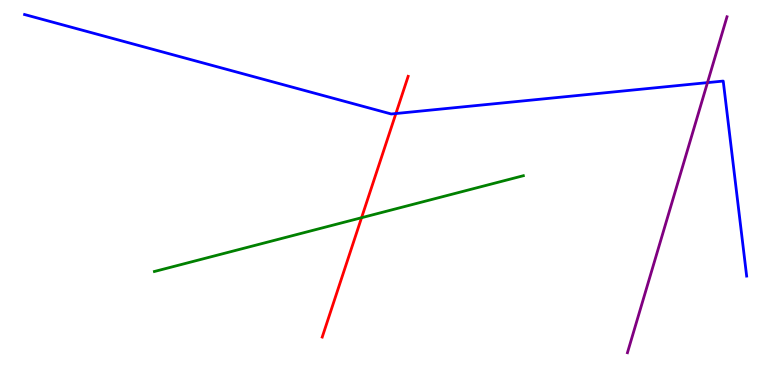[{'lines': ['blue', 'red'], 'intersections': [{'x': 5.11, 'y': 7.05}]}, {'lines': ['green', 'red'], 'intersections': [{'x': 4.67, 'y': 4.35}]}, {'lines': ['purple', 'red'], 'intersections': []}, {'lines': ['blue', 'green'], 'intersections': []}, {'lines': ['blue', 'purple'], 'intersections': [{'x': 9.13, 'y': 7.85}]}, {'lines': ['green', 'purple'], 'intersections': []}]